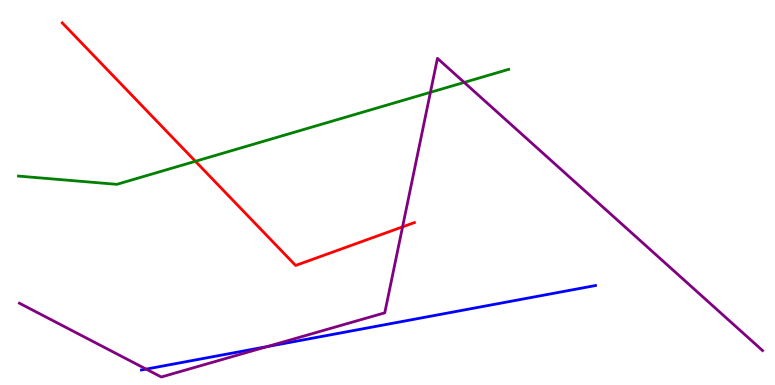[{'lines': ['blue', 'red'], 'intersections': []}, {'lines': ['green', 'red'], 'intersections': [{'x': 2.52, 'y': 5.81}]}, {'lines': ['purple', 'red'], 'intersections': [{'x': 5.19, 'y': 4.11}]}, {'lines': ['blue', 'green'], 'intersections': []}, {'lines': ['blue', 'purple'], 'intersections': [{'x': 1.89, 'y': 0.413}, {'x': 3.45, 'y': 0.997}]}, {'lines': ['green', 'purple'], 'intersections': [{'x': 5.55, 'y': 7.6}, {'x': 5.99, 'y': 7.86}]}]